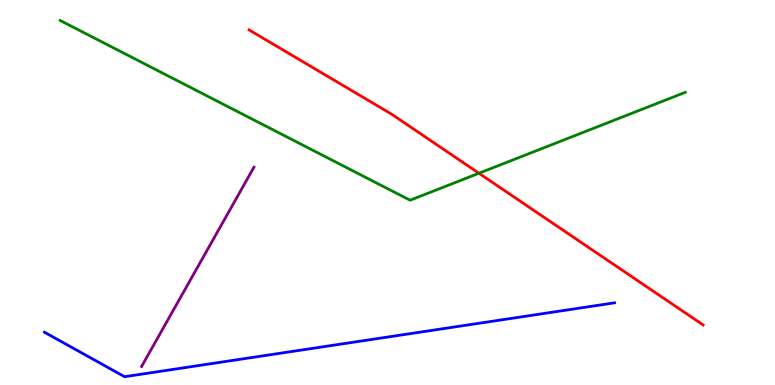[{'lines': ['blue', 'red'], 'intersections': []}, {'lines': ['green', 'red'], 'intersections': [{'x': 6.18, 'y': 5.5}]}, {'lines': ['purple', 'red'], 'intersections': []}, {'lines': ['blue', 'green'], 'intersections': []}, {'lines': ['blue', 'purple'], 'intersections': []}, {'lines': ['green', 'purple'], 'intersections': []}]